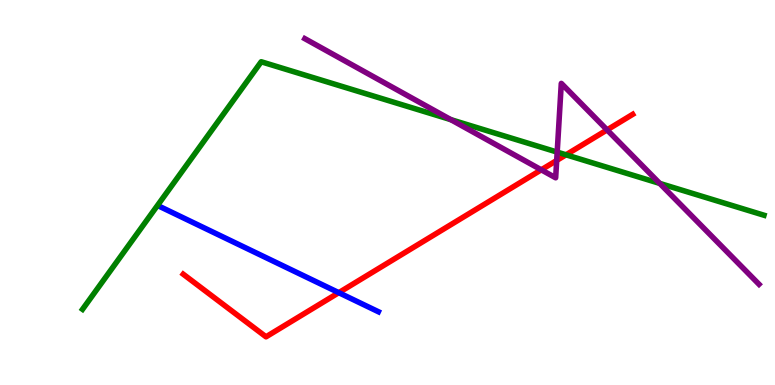[{'lines': ['blue', 'red'], 'intersections': [{'x': 4.37, 'y': 2.4}]}, {'lines': ['green', 'red'], 'intersections': [{'x': 7.3, 'y': 5.98}]}, {'lines': ['purple', 'red'], 'intersections': [{'x': 6.98, 'y': 5.59}, {'x': 7.18, 'y': 5.83}, {'x': 7.83, 'y': 6.63}]}, {'lines': ['blue', 'green'], 'intersections': []}, {'lines': ['blue', 'purple'], 'intersections': []}, {'lines': ['green', 'purple'], 'intersections': [{'x': 5.82, 'y': 6.89}, {'x': 7.19, 'y': 6.05}, {'x': 8.51, 'y': 5.24}]}]